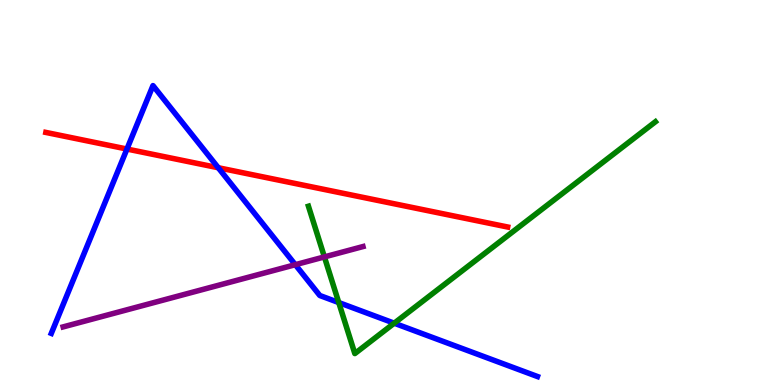[{'lines': ['blue', 'red'], 'intersections': [{'x': 1.64, 'y': 6.13}, {'x': 2.82, 'y': 5.64}]}, {'lines': ['green', 'red'], 'intersections': []}, {'lines': ['purple', 'red'], 'intersections': []}, {'lines': ['blue', 'green'], 'intersections': [{'x': 4.37, 'y': 2.14}, {'x': 5.09, 'y': 1.61}]}, {'lines': ['blue', 'purple'], 'intersections': [{'x': 3.81, 'y': 3.12}]}, {'lines': ['green', 'purple'], 'intersections': [{'x': 4.19, 'y': 3.33}]}]